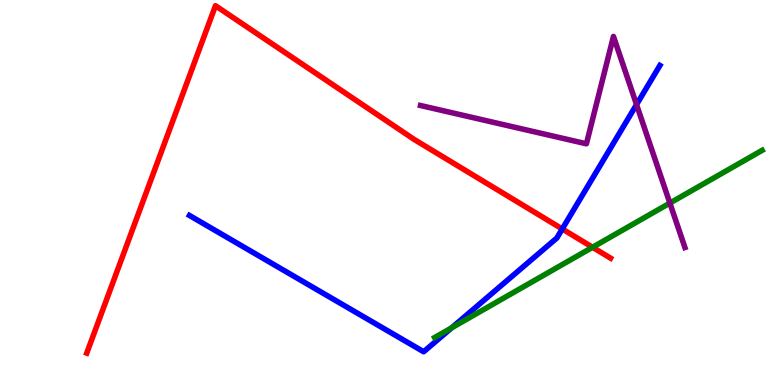[{'lines': ['blue', 'red'], 'intersections': [{'x': 7.25, 'y': 4.05}]}, {'lines': ['green', 'red'], 'intersections': [{'x': 7.65, 'y': 3.58}]}, {'lines': ['purple', 'red'], 'intersections': []}, {'lines': ['blue', 'green'], 'intersections': [{'x': 5.83, 'y': 1.49}]}, {'lines': ['blue', 'purple'], 'intersections': [{'x': 8.21, 'y': 7.28}]}, {'lines': ['green', 'purple'], 'intersections': [{'x': 8.64, 'y': 4.73}]}]